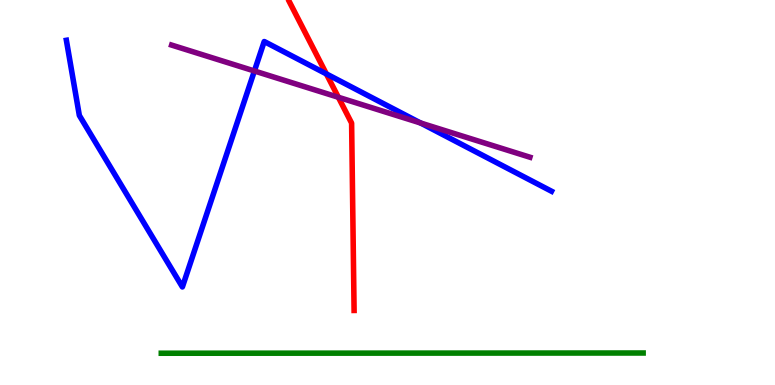[{'lines': ['blue', 'red'], 'intersections': [{'x': 4.21, 'y': 8.08}]}, {'lines': ['green', 'red'], 'intersections': []}, {'lines': ['purple', 'red'], 'intersections': [{'x': 4.37, 'y': 7.47}]}, {'lines': ['blue', 'green'], 'intersections': []}, {'lines': ['blue', 'purple'], 'intersections': [{'x': 3.28, 'y': 8.16}, {'x': 5.43, 'y': 6.81}]}, {'lines': ['green', 'purple'], 'intersections': []}]